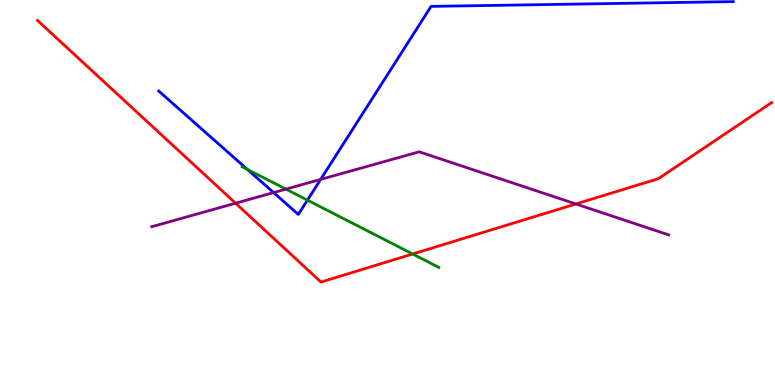[{'lines': ['blue', 'red'], 'intersections': []}, {'lines': ['green', 'red'], 'intersections': [{'x': 5.32, 'y': 3.4}]}, {'lines': ['purple', 'red'], 'intersections': [{'x': 3.04, 'y': 4.72}, {'x': 7.43, 'y': 4.7}]}, {'lines': ['blue', 'green'], 'intersections': [{'x': 3.19, 'y': 5.6}, {'x': 3.97, 'y': 4.8}]}, {'lines': ['blue', 'purple'], 'intersections': [{'x': 3.53, 'y': 5.0}, {'x': 4.14, 'y': 5.34}]}, {'lines': ['green', 'purple'], 'intersections': [{'x': 3.69, 'y': 5.09}]}]